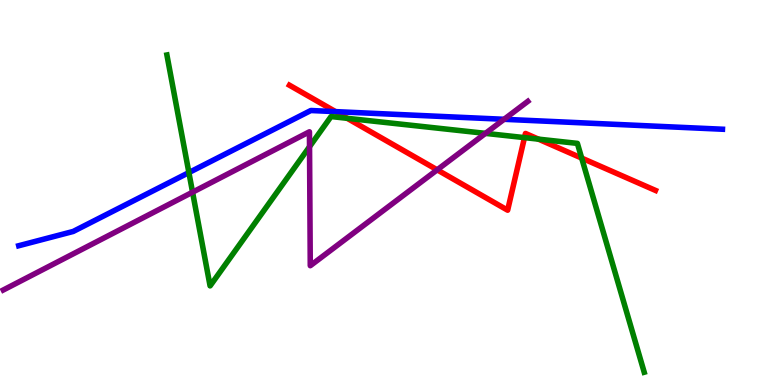[{'lines': ['blue', 'red'], 'intersections': [{'x': 4.33, 'y': 7.1}]}, {'lines': ['green', 'red'], 'intersections': [{'x': 4.48, 'y': 6.93}, {'x': 6.77, 'y': 6.43}, {'x': 6.95, 'y': 6.39}, {'x': 7.51, 'y': 5.89}]}, {'lines': ['purple', 'red'], 'intersections': [{'x': 5.64, 'y': 5.59}]}, {'lines': ['blue', 'green'], 'intersections': [{'x': 2.44, 'y': 5.52}]}, {'lines': ['blue', 'purple'], 'intersections': [{'x': 6.5, 'y': 6.9}]}, {'lines': ['green', 'purple'], 'intersections': [{'x': 2.48, 'y': 5.01}, {'x': 3.99, 'y': 6.19}, {'x': 6.26, 'y': 6.54}]}]